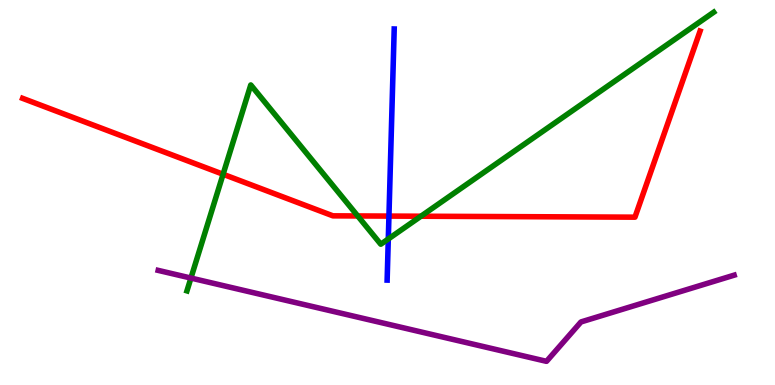[{'lines': ['blue', 'red'], 'intersections': [{'x': 5.02, 'y': 4.39}]}, {'lines': ['green', 'red'], 'intersections': [{'x': 2.88, 'y': 5.47}, {'x': 4.62, 'y': 4.39}, {'x': 5.43, 'y': 4.38}]}, {'lines': ['purple', 'red'], 'intersections': []}, {'lines': ['blue', 'green'], 'intersections': [{'x': 5.01, 'y': 3.79}]}, {'lines': ['blue', 'purple'], 'intersections': []}, {'lines': ['green', 'purple'], 'intersections': [{'x': 2.46, 'y': 2.78}]}]